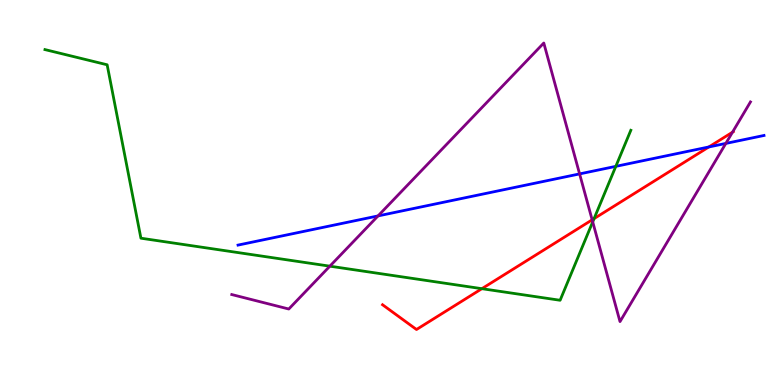[{'lines': ['blue', 'red'], 'intersections': [{'x': 9.15, 'y': 6.18}]}, {'lines': ['green', 'red'], 'intersections': [{'x': 6.22, 'y': 2.5}, {'x': 7.67, 'y': 4.32}]}, {'lines': ['purple', 'red'], 'intersections': [{'x': 7.64, 'y': 4.29}, {'x': 9.45, 'y': 6.57}]}, {'lines': ['blue', 'green'], 'intersections': [{'x': 7.95, 'y': 5.68}]}, {'lines': ['blue', 'purple'], 'intersections': [{'x': 4.88, 'y': 4.39}, {'x': 7.48, 'y': 5.48}, {'x': 9.37, 'y': 6.27}]}, {'lines': ['green', 'purple'], 'intersections': [{'x': 4.26, 'y': 3.09}, {'x': 7.65, 'y': 4.24}]}]